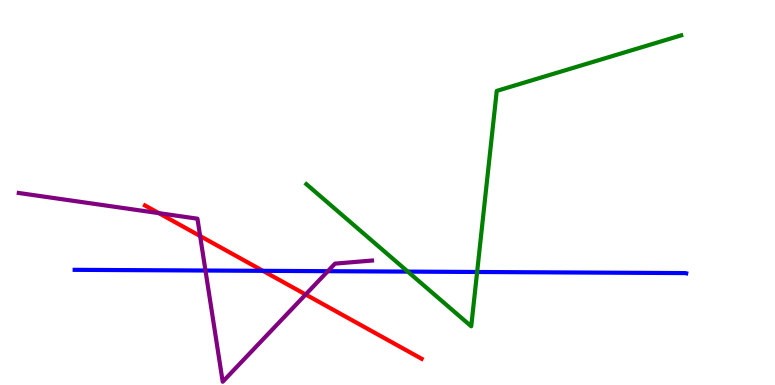[{'lines': ['blue', 'red'], 'intersections': [{'x': 3.39, 'y': 2.97}]}, {'lines': ['green', 'red'], 'intersections': []}, {'lines': ['purple', 'red'], 'intersections': [{'x': 2.05, 'y': 4.46}, {'x': 2.58, 'y': 3.87}, {'x': 3.94, 'y': 2.35}]}, {'lines': ['blue', 'green'], 'intersections': [{'x': 5.26, 'y': 2.95}, {'x': 6.16, 'y': 2.94}]}, {'lines': ['blue', 'purple'], 'intersections': [{'x': 2.65, 'y': 2.97}, {'x': 4.23, 'y': 2.96}]}, {'lines': ['green', 'purple'], 'intersections': []}]